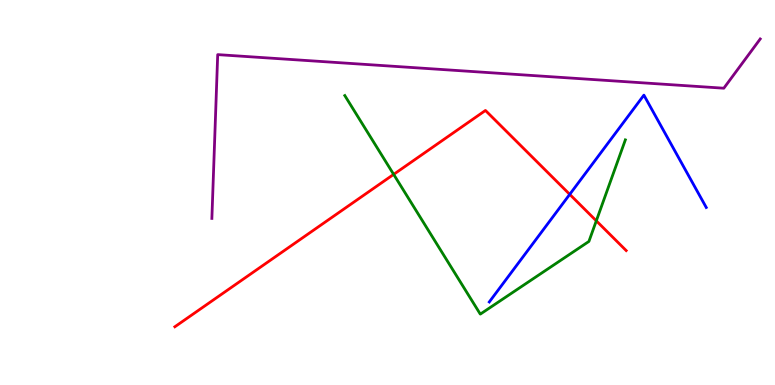[{'lines': ['blue', 'red'], 'intersections': [{'x': 7.35, 'y': 4.95}]}, {'lines': ['green', 'red'], 'intersections': [{'x': 5.08, 'y': 5.47}, {'x': 7.69, 'y': 4.26}]}, {'lines': ['purple', 'red'], 'intersections': []}, {'lines': ['blue', 'green'], 'intersections': []}, {'lines': ['blue', 'purple'], 'intersections': []}, {'lines': ['green', 'purple'], 'intersections': []}]